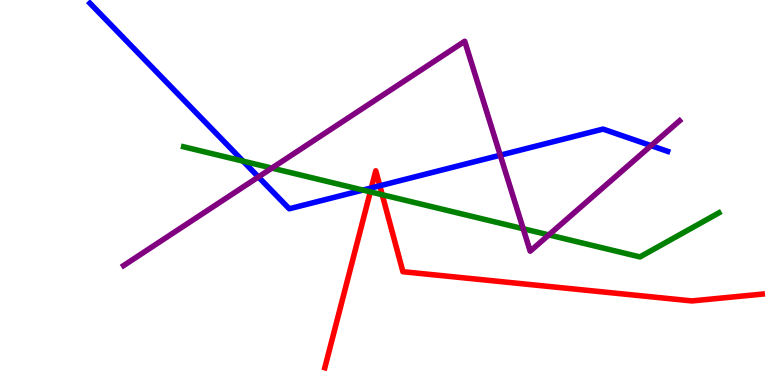[{'lines': ['blue', 'red'], 'intersections': [{'x': 4.79, 'y': 5.12}, {'x': 4.9, 'y': 5.17}]}, {'lines': ['green', 'red'], 'intersections': [{'x': 4.78, 'y': 5.02}, {'x': 4.93, 'y': 4.94}]}, {'lines': ['purple', 'red'], 'intersections': []}, {'lines': ['blue', 'green'], 'intersections': [{'x': 3.14, 'y': 5.81}, {'x': 4.68, 'y': 5.06}]}, {'lines': ['blue', 'purple'], 'intersections': [{'x': 3.33, 'y': 5.4}, {'x': 6.45, 'y': 5.97}, {'x': 8.4, 'y': 6.22}]}, {'lines': ['green', 'purple'], 'intersections': [{'x': 3.51, 'y': 5.63}, {'x': 6.75, 'y': 4.06}, {'x': 7.08, 'y': 3.9}]}]